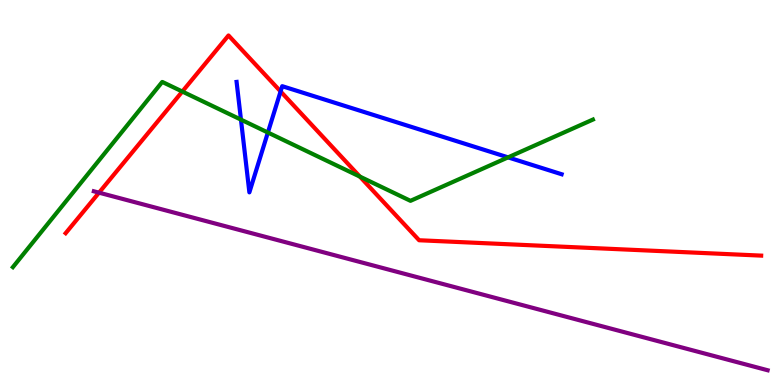[{'lines': ['blue', 'red'], 'intersections': [{'x': 3.62, 'y': 7.63}]}, {'lines': ['green', 'red'], 'intersections': [{'x': 2.35, 'y': 7.62}, {'x': 4.64, 'y': 5.41}]}, {'lines': ['purple', 'red'], 'intersections': [{'x': 1.28, 'y': 5.0}]}, {'lines': ['blue', 'green'], 'intersections': [{'x': 3.11, 'y': 6.89}, {'x': 3.46, 'y': 6.56}, {'x': 6.56, 'y': 5.91}]}, {'lines': ['blue', 'purple'], 'intersections': []}, {'lines': ['green', 'purple'], 'intersections': []}]